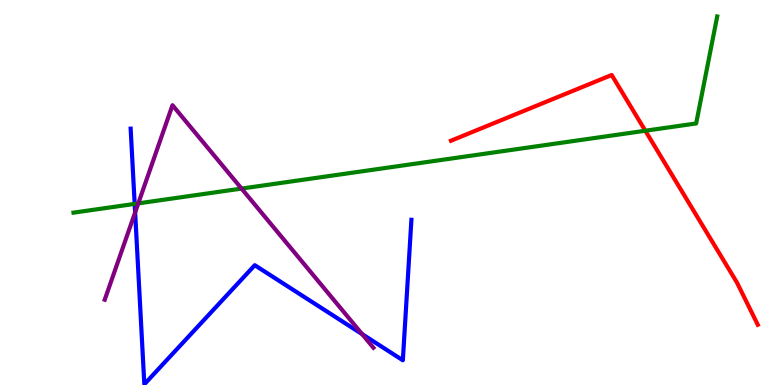[{'lines': ['blue', 'red'], 'intersections': []}, {'lines': ['green', 'red'], 'intersections': [{'x': 8.33, 'y': 6.6}]}, {'lines': ['purple', 'red'], 'intersections': []}, {'lines': ['blue', 'green'], 'intersections': [{'x': 1.74, 'y': 4.7}]}, {'lines': ['blue', 'purple'], 'intersections': [{'x': 1.74, 'y': 4.48}, {'x': 4.67, 'y': 1.32}]}, {'lines': ['green', 'purple'], 'intersections': [{'x': 1.78, 'y': 4.72}, {'x': 3.12, 'y': 5.1}]}]